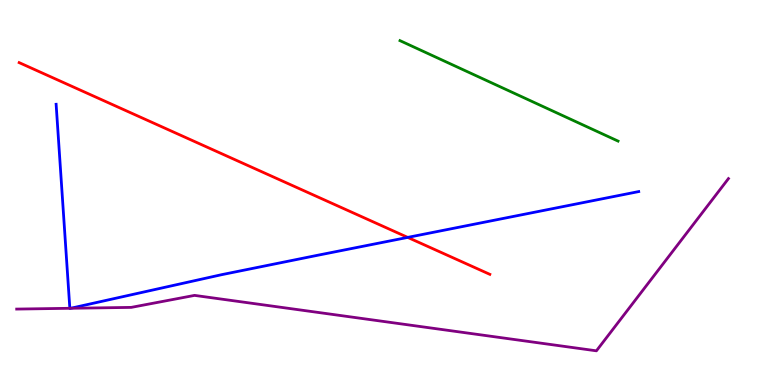[{'lines': ['blue', 'red'], 'intersections': [{'x': 5.26, 'y': 3.83}]}, {'lines': ['green', 'red'], 'intersections': []}, {'lines': ['purple', 'red'], 'intersections': []}, {'lines': ['blue', 'green'], 'intersections': []}, {'lines': ['blue', 'purple'], 'intersections': [{'x': 0.901, 'y': 1.99}, {'x': 0.911, 'y': 1.99}]}, {'lines': ['green', 'purple'], 'intersections': []}]